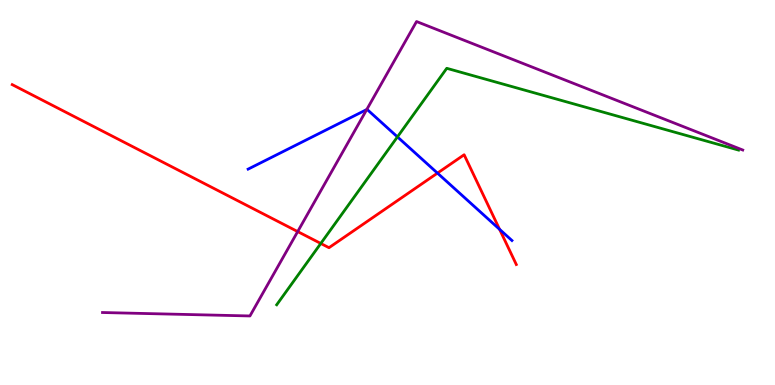[{'lines': ['blue', 'red'], 'intersections': [{'x': 5.64, 'y': 5.5}, {'x': 6.45, 'y': 4.04}]}, {'lines': ['green', 'red'], 'intersections': [{'x': 4.14, 'y': 3.68}]}, {'lines': ['purple', 'red'], 'intersections': [{'x': 3.84, 'y': 3.98}]}, {'lines': ['blue', 'green'], 'intersections': [{'x': 5.13, 'y': 6.44}]}, {'lines': ['blue', 'purple'], 'intersections': [{'x': 4.73, 'y': 7.15}]}, {'lines': ['green', 'purple'], 'intersections': []}]